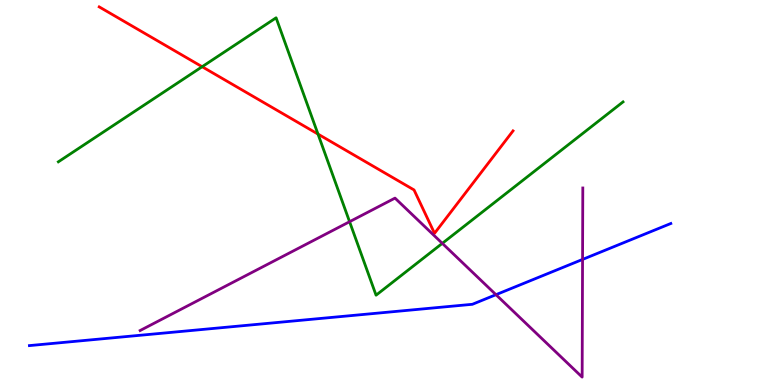[{'lines': ['blue', 'red'], 'intersections': []}, {'lines': ['green', 'red'], 'intersections': [{'x': 2.61, 'y': 8.27}, {'x': 4.1, 'y': 6.52}]}, {'lines': ['purple', 'red'], 'intersections': []}, {'lines': ['blue', 'green'], 'intersections': []}, {'lines': ['blue', 'purple'], 'intersections': [{'x': 6.4, 'y': 2.35}, {'x': 7.52, 'y': 3.26}]}, {'lines': ['green', 'purple'], 'intersections': [{'x': 4.51, 'y': 4.24}, {'x': 5.71, 'y': 3.68}]}]